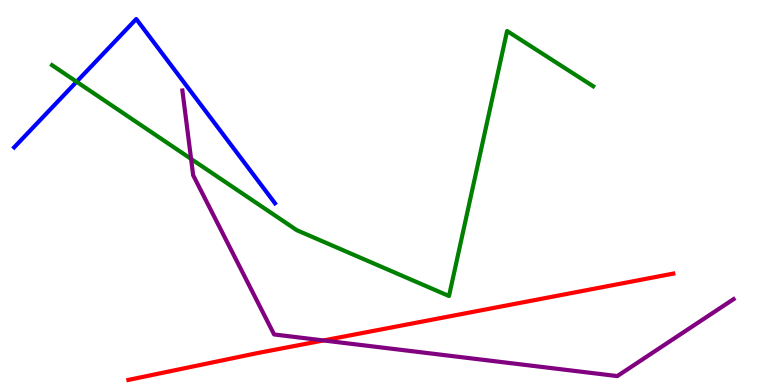[{'lines': ['blue', 'red'], 'intersections': []}, {'lines': ['green', 'red'], 'intersections': []}, {'lines': ['purple', 'red'], 'intersections': [{'x': 4.17, 'y': 1.16}]}, {'lines': ['blue', 'green'], 'intersections': [{'x': 0.988, 'y': 7.88}]}, {'lines': ['blue', 'purple'], 'intersections': []}, {'lines': ['green', 'purple'], 'intersections': [{'x': 2.47, 'y': 5.87}]}]